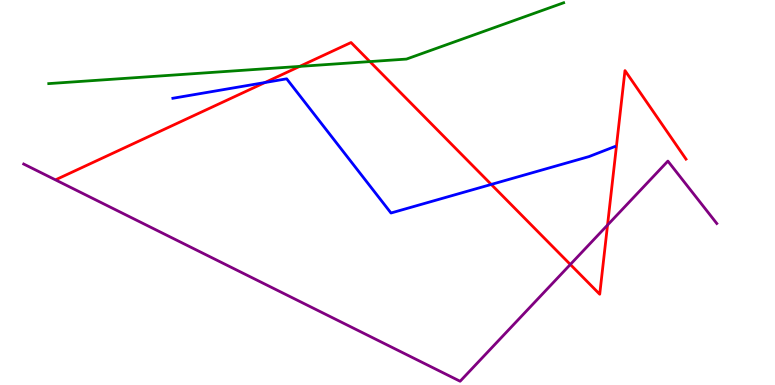[{'lines': ['blue', 'red'], 'intersections': [{'x': 3.42, 'y': 7.86}, {'x': 6.34, 'y': 5.21}]}, {'lines': ['green', 'red'], 'intersections': [{'x': 3.87, 'y': 8.28}, {'x': 4.77, 'y': 8.4}]}, {'lines': ['purple', 'red'], 'intersections': [{'x': 7.36, 'y': 3.13}, {'x': 7.84, 'y': 4.15}]}, {'lines': ['blue', 'green'], 'intersections': []}, {'lines': ['blue', 'purple'], 'intersections': []}, {'lines': ['green', 'purple'], 'intersections': []}]